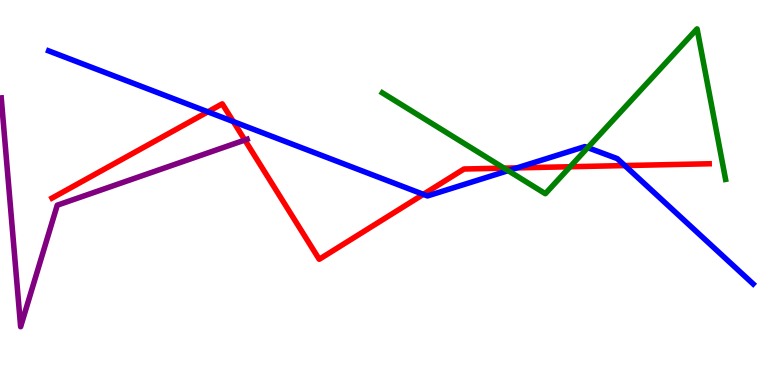[{'lines': ['blue', 'red'], 'intersections': [{'x': 2.68, 'y': 7.1}, {'x': 3.01, 'y': 6.84}, {'x': 5.46, 'y': 4.95}, {'x': 6.67, 'y': 5.64}, {'x': 8.06, 'y': 5.7}]}, {'lines': ['green', 'red'], 'intersections': [{'x': 6.5, 'y': 5.63}, {'x': 7.36, 'y': 5.67}]}, {'lines': ['purple', 'red'], 'intersections': [{'x': 3.16, 'y': 6.36}]}, {'lines': ['blue', 'green'], 'intersections': [{'x': 6.56, 'y': 5.57}, {'x': 7.58, 'y': 6.17}]}, {'lines': ['blue', 'purple'], 'intersections': []}, {'lines': ['green', 'purple'], 'intersections': []}]